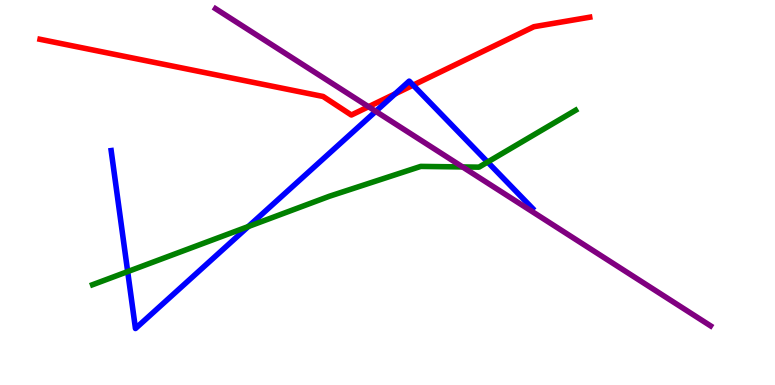[{'lines': ['blue', 'red'], 'intersections': [{'x': 5.1, 'y': 7.56}, {'x': 5.33, 'y': 7.79}]}, {'lines': ['green', 'red'], 'intersections': []}, {'lines': ['purple', 'red'], 'intersections': [{'x': 4.76, 'y': 7.23}]}, {'lines': ['blue', 'green'], 'intersections': [{'x': 1.65, 'y': 2.95}, {'x': 3.2, 'y': 4.12}, {'x': 6.29, 'y': 5.79}]}, {'lines': ['blue', 'purple'], 'intersections': [{'x': 4.85, 'y': 7.11}]}, {'lines': ['green', 'purple'], 'intersections': [{'x': 5.97, 'y': 5.66}]}]